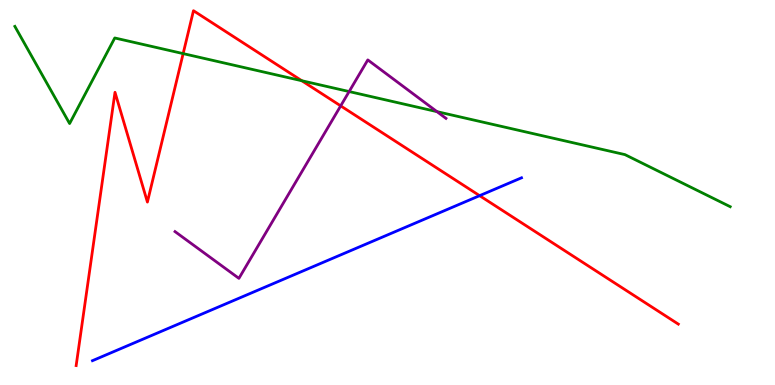[{'lines': ['blue', 'red'], 'intersections': [{'x': 6.19, 'y': 4.92}]}, {'lines': ['green', 'red'], 'intersections': [{'x': 2.36, 'y': 8.61}, {'x': 3.89, 'y': 7.9}]}, {'lines': ['purple', 'red'], 'intersections': [{'x': 4.4, 'y': 7.25}]}, {'lines': ['blue', 'green'], 'intersections': []}, {'lines': ['blue', 'purple'], 'intersections': []}, {'lines': ['green', 'purple'], 'intersections': [{'x': 4.5, 'y': 7.62}, {'x': 5.64, 'y': 7.1}]}]